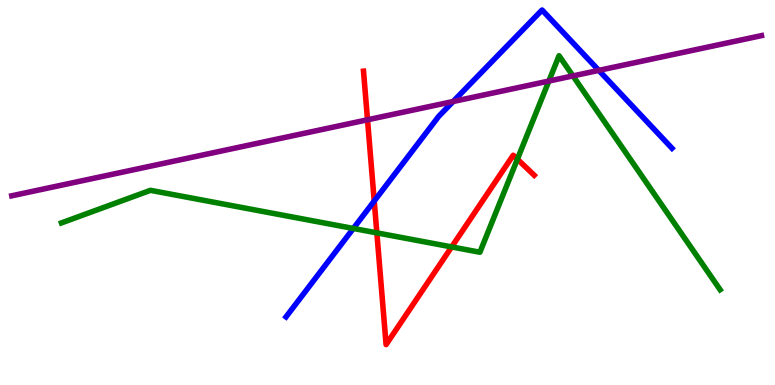[{'lines': ['blue', 'red'], 'intersections': [{'x': 4.83, 'y': 4.78}]}, {'lines': ['green', 'red'], 'intersections': [{'x': 4.86, 'y': 3.95}, {'x': 5.83, 'y': 3.59}, {'x': 6.68, 'y': 5.87}]}, {'lines': ['purple', 'red'], 'intersections': [{'x': 4.74, 'y': 6.89}]}, {'lines': ['blue', 'green'], 'intersections': [{'x': 4.56, 'y': 4.07}]}, {'lines': ['blue', 'purple'], 'intersections': [{'x': 5.85, 'y': 7.36}, {'x': 7.73, 'y': 8.17}]}, {'lines': ['green', 'purple'], 'intersections': [{'x': 7.08, 'y': 7.89}, {'x': 7.39, 'y': 8.03}]}]